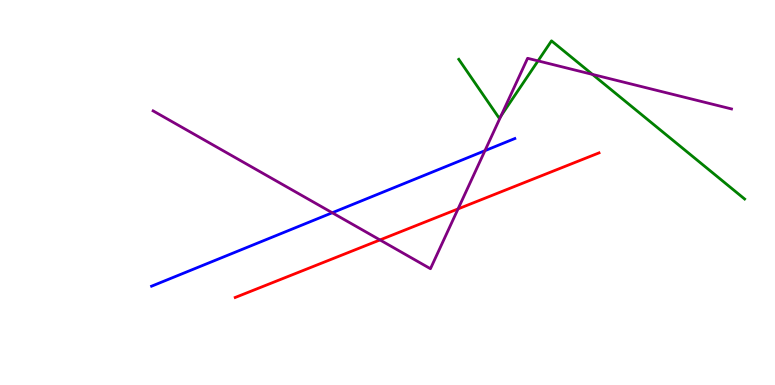[{'lines': ['blue', 'red'], 'intersections': []}, {'lines': ['green', 'red'], 'intersections': []}, {'lines': ['purple', 'red'], 'intersections': [{'x': 4.9, 'y': 3.77}, {'x': 5.91, 'y': 4.57}]}, {'lines': ['blue', 'green'], 'intersections': []}, {'lines': ['blue', 'purple'], 'intersections': [{'x': 4.29, 'y': 4.47}, {'x': 6.26, 'y': 6.09}]}, {'lines': ['green', 'purple'], 'intersections': [{'x': 6.46, 'y': 6.99}, {'x': 6.94, 'y': 8.42}, {'x': 7.64, 'y': 8.07}]}]